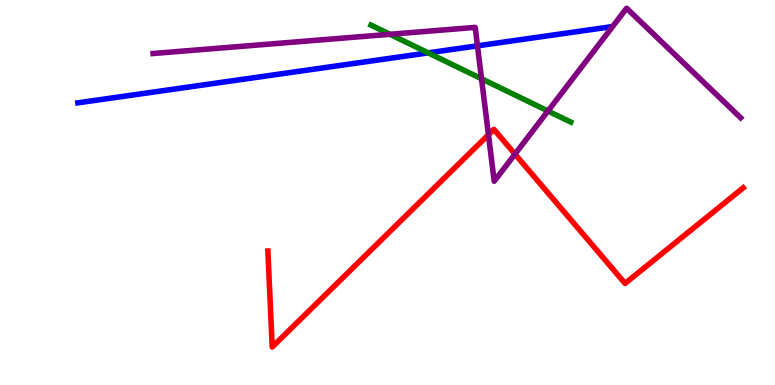[{'lines': ['blue', 'red'], 'intersections': []}, {'lines': ['green', 'red'], 'intersections': []}, {'lines': ['purple', 'red'], 'intersections': [{'x': 6.3, 'y': 6.5}, {'x': 6.64, 'y': 6.0}]}, {'lines': ['blue', 'green'], 'intersections': [{'x': 5.52, 'y': 8.63}]}, {'lines': ['blue', 'purple'], 'intersections': [{'x': 6.16, 'y': 8.81}]}, {'lines': ['green', 'purple'], 'intersections': [{'x': 5.03, 'y': 9.11}, {'x': 6.21, 'y': 7.95}, {'x': 7.07, 'y': 7.12}]}]